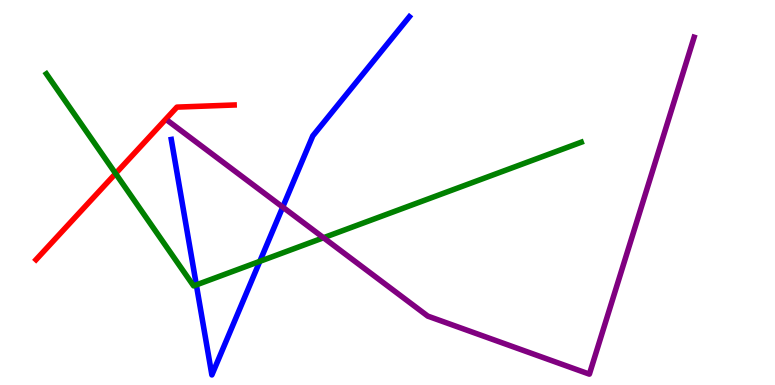[{'lines': ['blue', 'red'], 'intersections': []}, {'lines': ['green', 'red'], 'intersections': [{'x': 1.49, 'y': 5.49}]}, {'lines': ['purple', 'red'], 'intersections': []}, {'lines': ['blue', 'green'], 'intersections': [{'x': 2.53, 'y': 2.6}, {'x': 3.35, 'y': 3.21}]}, {'lines': ['blue', 'purple'], 'intersections': [{'x': 3.65, 'y': 4.62}]}, {'lines': ['green', 'purple'], 'intersections': [{'x': 4.17, 'y': 3.82}]}]